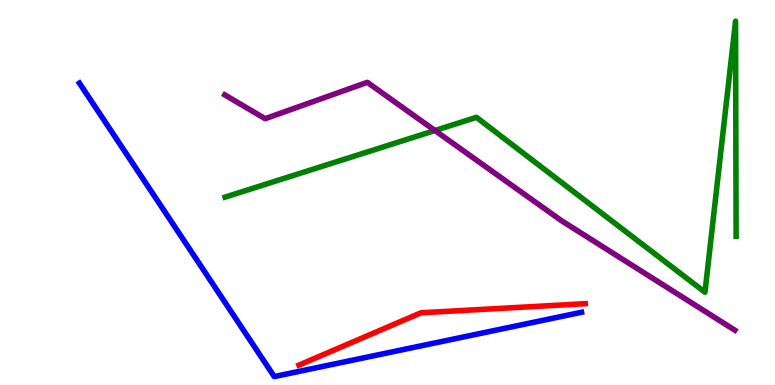[{'lines': ['blue', 'red'], 'intersections': []}, {'lines': ['green', 'red'], 'intersections': []}, {'lines': ['purple', 'red'], 'intersections': []}, {'lines': ['blue', 'green'], 'intersections': []}, {'lines': ['blue', 'purple'], 'intersections': []}, {'lines': ['green', 'purple'], 'intersections': [{'x': 5.61, 'y': 6.61}]}]